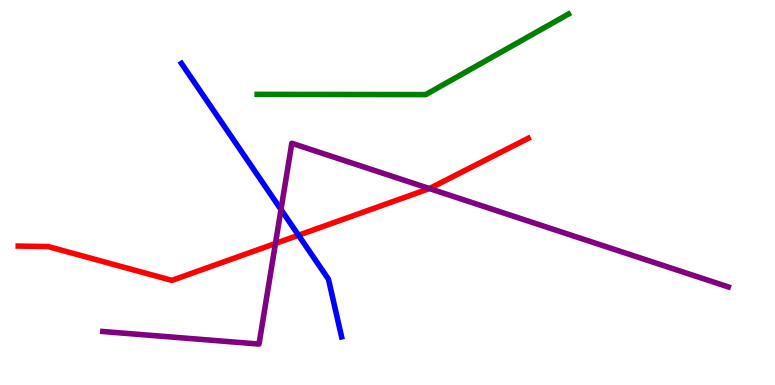[{'lines': ['blue', 'red'], 'intersections': [{'x': 3.85, 'y': 3.89}]}, {'lines': ['green', 'red'], 'intersections': []}, {'lines': ['purple', 'red'], 'intersections': [{'x': 3.55, 'y': 3.68}, {'x': 5.54, 'y': 5.1}]}, {'lines': ['blue', 'green'], 'intersections': []}, {'lines': ['blue', 'purple'], 'intersections': [{'x': 3.63, 'y': 4.56}]}, {'lines': ['green', 'purple'], 'intersections': []}]